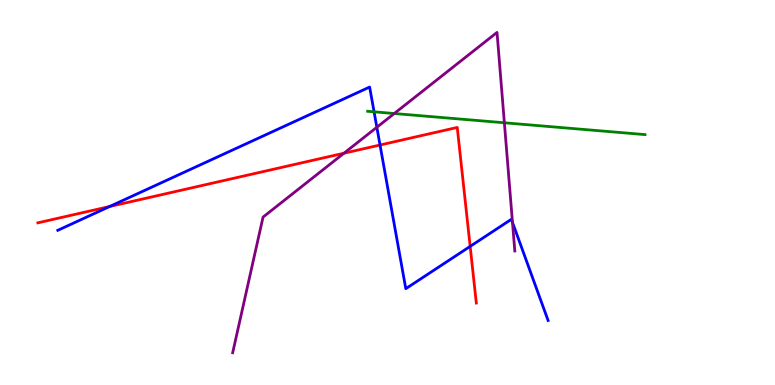[{'lines': ['blue', 'red'], 'intersections': [{'x': 1.41, 'y': 4.64}, {'x': 4.9, 'y': 6.23}, {'x': 6.07, 'y': 3.6}]}, {'lines': ['green', 'red'], 'intersections': []}, {'lines': ['purple', 'red'], 'intersections': [{'x': 4.44, 'y': 6.02}]}, {'lines': ['blue', 'green'], 'intersections': [{'x': 4.83, 'y': 7.1}]}, {'lines': ['blue', 'purple'], 'intersections': [{'x': 4.86, 'y': 6.69}, {'x': 6.61, 'y': 4.22}]}, {'lines': ['green', 'purple'], 'intersections': [{'x': 5.09, 'y': 7.05}, {'x': 6.51, 'y': 6.81}]}]